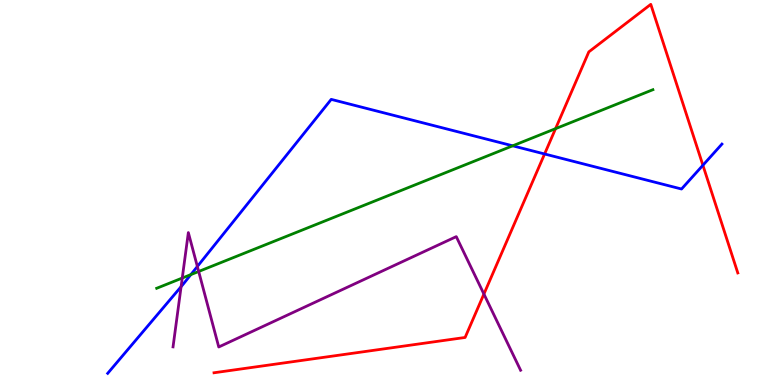[{'lines': ['blue', 'red'], 'intersections': [{'x': 7.03, 'y': 6.0}, {'x': 9.07, 'y': 5.71}]}, {'lines': ['green', 'red'], 'intersections': [{'x': 7.17, 'y': 6.66}]}, {'lines': ['purple', 'red'], 'intersections': [{'x': 6.24, 'y': 2.36}]}, {'lines': ['blue', 'green'], 'intersections': [{'x': 2.46, 'y': 2.87}, {'x': 6.62, 'y': 6.21}]}, {'lines': ['blue', 'purple'], 'intersections': [{'x': 2.34, 'y': 2.55}, {'x': 2.55, 'y': 3.08}]}, {'lines': ['green', 'purple'], 'intersections': [{'x': 2.35, 'y': 2.78}, {'x': 2.56, 'y': 2.95}]}]